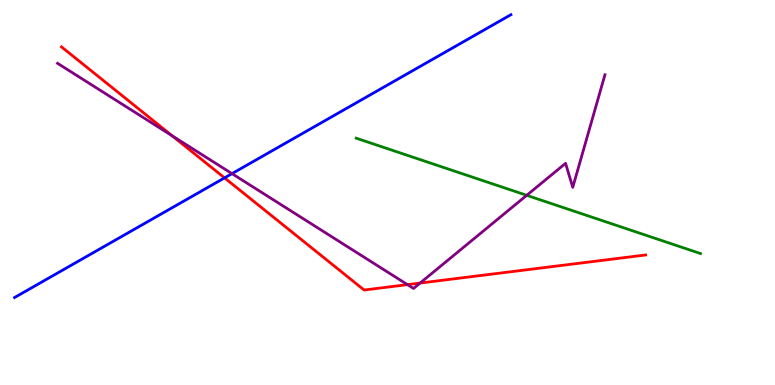[{'lines': ['blue', 'red'], 'intersections': [{'x': 2.9, 'y': 5.38}]}, {'lines': ['green', 'red'], 'intersections': []}, {'lines': ['purple', 'red'], 'intersections': [{'x': 2.22, 'y': 6.47}, {'x': 5.26, 'y': 2.61}, {'x': 5.42, 'y': 2.65}]}, {'lines': ['blue', 'green'], 'intersections': []}, {'lines': ['blue', 'purple'], 'intersections': [{'x': 2.99, 'y': 5.49}]}, {'lines': ['green', 'purple'], 'intersections': [{'x': 6.8, 'y': 4.93}]}]